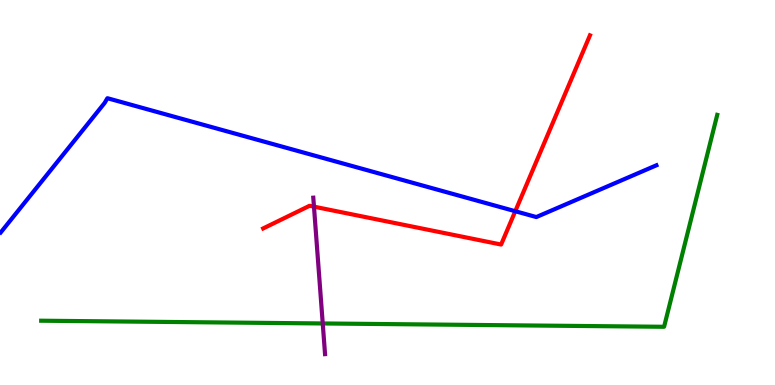[{'lines': ['blue', 'red'], 'intersections': [{'x': 6.65, 'y': 4.51}]}, {'lines': ['green', 'red'], 'intersections': []}, {'lines': ['purple', 'red'], 'intersections': [{'x': 4.05, 'y': 4.63}]}, {'lines': ['blue', 'green'], 'intersections': []}, {'lines': ['blue', 'purple'], 'intersections': []}, {'lines': ['green', 'purple'], 'intersections': [{'x': 4.16, 'y': 1.6}]}]